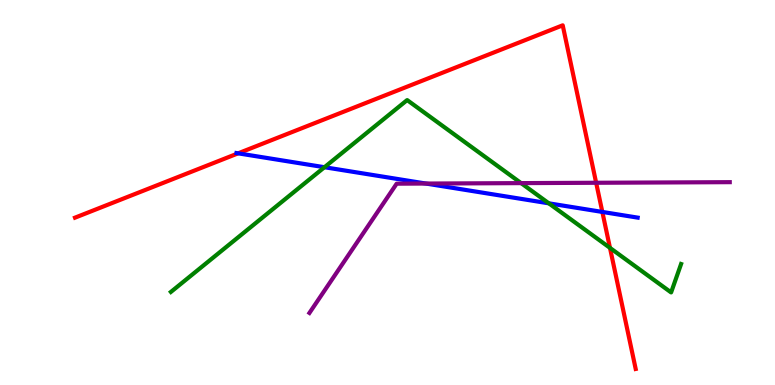[{'lines': ['blue', 'red'], 'intersections': [{'x': 3.07, 'y': 6.02}, {'x': 7.77, 'y': 4.5}]}, {'lines': ['green', 'red'], 'intersections': [{'x': 7.87, 'y': 3.56}]}, {'lines': ['purple', 'red'], 'intersections': [{'x': 7.69, 'y': 5.25}]}, {'lines': ['blue', 'green'], 'intersections': [{'x': 4.19, 'y': 5.66}, {'x': 7.08, 'y': 4.72}]}, {'lines': ['blue', 'purple'], 'intersections': [{'x': 5.5, 'y': 5.23}]}, {'lines': ['green', 'purple'], 'intersections': [{'x': 6.72, 'y': 5.24}]}]